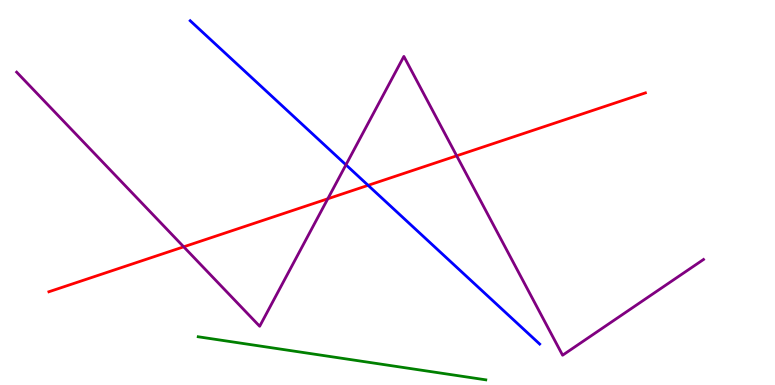[{'lines': ['blue', 'red'], 'intersections': [{'x': 4.75, 'y': 5.19}]}, {'lines': ['green', 'red'], 'intersections': []}, {'lines': ['purple', 'red'], 'intersections': [{'x': 2.37, 'y': 3.59}, {'x': 4.23, 'y': 4.84}, {'x': 5.89, 'y': 5.95}]}, {'lines': ['blue', 'green'], 'intersections': []}, {'lines': ['blue', 'purple'], 'intersections': [{'x': 4.46, 'y': 5.72}]}, {'lines': ['green', 'purple'], 'intersections': []}]